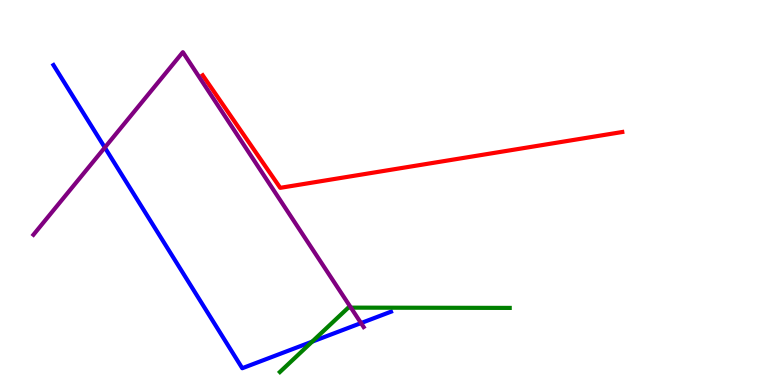[{'lines': ['blue', 'red'], 'intersections': []}, {'lines': ['green', 'red'], 'intersections': []}, {'lines': ['purple', 'red'], 'intersections': []}, {'lines': ['blue', 'green'], 'intersections': [{'x': 4.03, 'y': 1.13}]}, {'lines': ['blue', 'purple'], 'intersections': [{'x': 1.35, 'y': 6.17}, {'x': 4.66, 'y': 1.61}]}, {'lines': ['green', 'purple'], 'intersections': [{'x': 4.53, 'y': 2.01}]}]